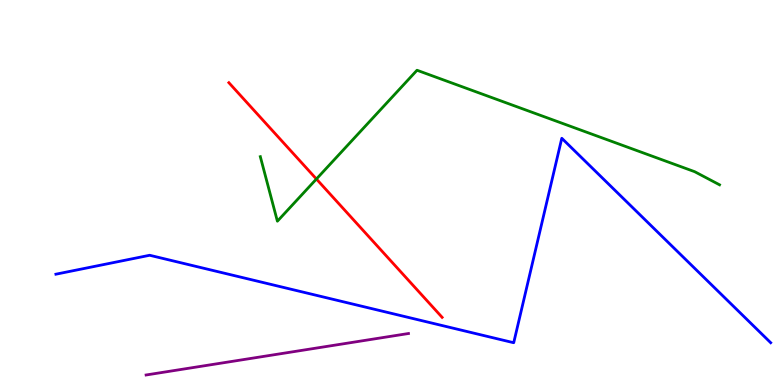[{'lines': ['blue', 'red'], 'intersections': []}, {'lines': ['green', 'red'], 'intersections': [{'x': 4.08, 'y': 5.35}]}, {'lines': ['purple', 'red'], 'intersections': []}, {'lines': ['blue', 'green'], 'intersections': []}, {'lines': ['blue', 'purple'], 'intersections': []}, {'lines': ['green', 'purple'], 'intersections': []}]